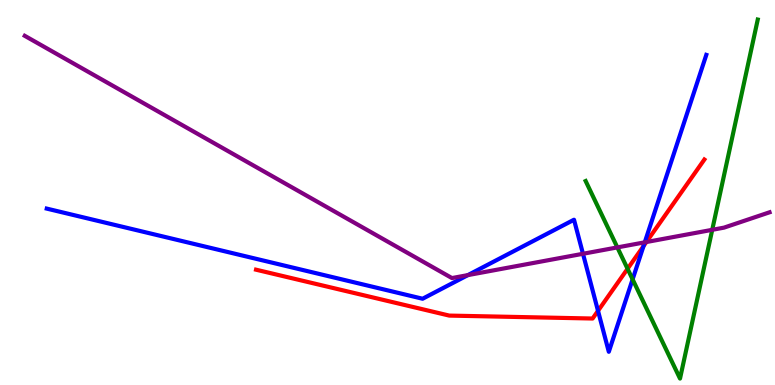[{'lines': ['blue', 'red'], 'intersections': [{'x': 7.72, 'y': 1.93}, {'x': 8.3, 'y': 3.61}]}, {'lines': ['green', 'red'], 'intersections': [{'x': 8.1, 'y': 3.02}]}, {'lines': ['purple', 'red'], 'intersections': [{'x': 8.34, 'y': 3.71}]}, {'lines': ['blue', 'green'], 'intersections': [{'x': 8.16, 'y': 2.74}]}, {'lines': ['blue', 'purple'], 'intersections': [{'x': 6.04, 'y': 2.85}, {'x': 7.52, 'y': 3.41}, {'x': 8.32, 'y': 3.71}]}, {'lines': ['green', 'purple'], 'intersections': [{'x': 7.97, 'y': 3.57}, {'x': 9.19, 'y': 4.03}]}]